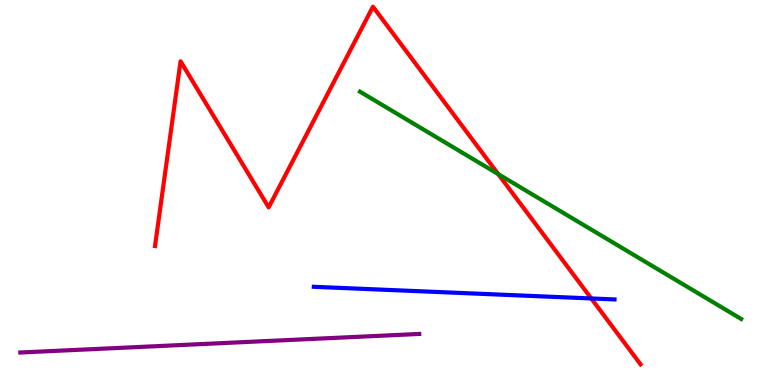[{'lines': ['blue', 'red'], 'intersections': [{'x': 7.63, 'y': 2.25}]}, {'lines': ['green', 'red'], 'intersections': [{'x': 6.43, 'y': 5.48}]}, {'lines': ['purple', 'red'], 'intersections': []}, {'lines': ['blue', 'green'], 'intersections': []}, {'lines': ['blue', 'purple'], 'intersections': []}, {'lines': ['green', 'purple'], 'intersections': []}]